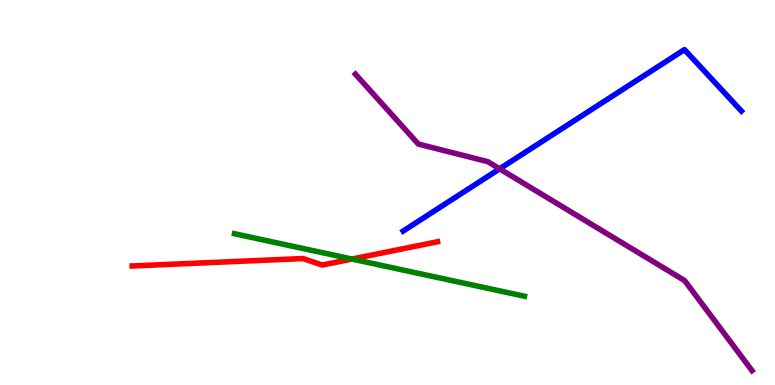[{'lines': ['blue', 'red'], 'intersections': []}, {'lines': ['green', 'red'], 'intersections': [{'x': 4.54, 'y': 3.27}]}, {'lines': ['purple', 'red'], 'intersections': []}, {'lines': ['blue', 'green'], 'intersections': []}, {'lines': ['blue', 'purple'], 'intersections': [{'x': 6.45, 'y': 5.61}]}, {'lines': ['green', 'purple'], 'intersections': []}]